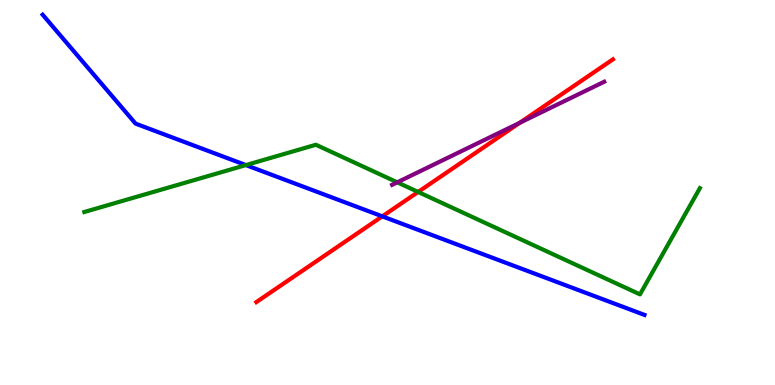[{'lines': ['blue', 'red'], 'intersections': [{'x': 4.93, 'y': 4.38}]}, {'lines': ['green', 'red'], 'intersections': [{'x': 5.4, 'y': 5.01}]}, {'lines': ['purple', 'red'], 'intersections': [{'x': 6.71, 'y': 6.81}]}, {'lines': ['blue', 'green'], 'intersections': [{'x': 3.17, 'y': 5.71}]}, {'lines': ['blue', 'purple'], 'intersections': []}, {'lines': ['green', 'purple'], 'intersections': [{'x': 5.13, 'y': 5.26}]}]